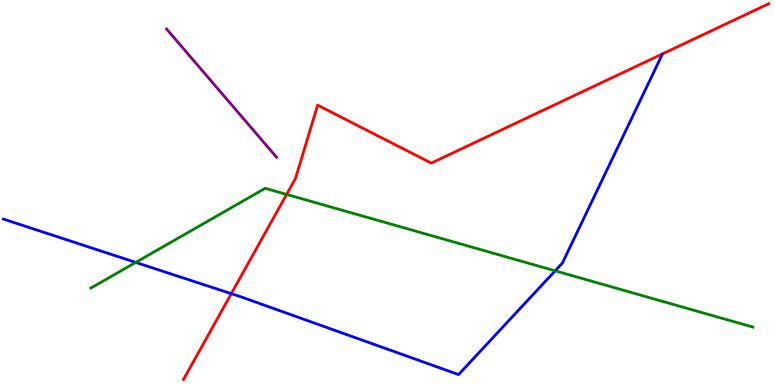[{'lines': ['blue', 'red'], 'intersections': [{'x': 2.98, 'y': 2.37}]}, {'lines': ['green', 'red'], 'intersections': [{'x': 3.7, 'y': 4.95}]}, {'lines': ['purple', 'red'], 'intersections': []}, {'lines': ['blue', 'green'], 'intersections': [{'x': 1.75, 'y': 3.18}, {'x': 7.16, 'y': 2.97}]}, {'lines': ['blue', 'purple'], 'intersections': []}, {'lines': ['green', 'purple'], 'intersections': []}]